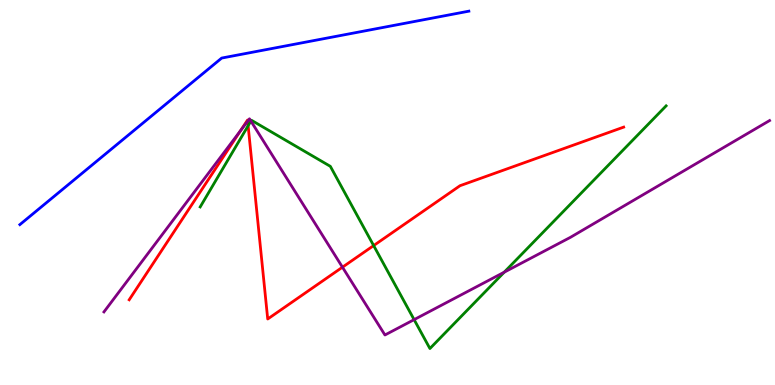[{'lines': ['blue', 'red'], 'intersections': []}, {'lines': ['green', 'red'], 'intersections': [{'x': 3.2, 'y': 6.73}, {'x': 4.82, 'y': 3.62}]}, {'lines': ['purple', 'red'], 'intersections': [{'x': 3.11, 'y': 6.61}, {'x': 3.2, 'y': 6.85}, {'x': 4.42, 'y': 3.06}]}, {'lines': ['blue', 'green'], 'intersections': []}, {'lines': ['blue', 'purple'], 'intersections': []}, {'lines': ['green', 'purple'], 'intersections': [{'x': 3.24, 'y': 6.86}, {'x': 5.34, 'y': 1.7}, {'x': 6.51, 'y': 2.93}]}]